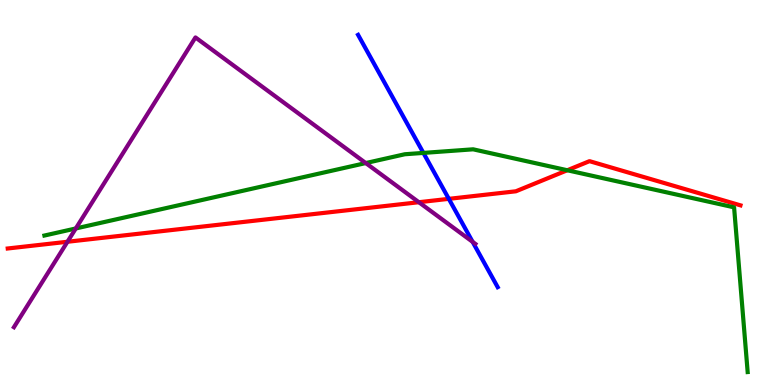[{'lines': ['blue', 'red'], 'intersections': [{'x': 5.79, 'y': 4.84}]}, {'lines': ['green', 'red'], 'intersections': [{'x': 7.32, 'y': 5.58}]}, {'lines': ['purple', 'red'], 'intersections': [{'x': 0.87, 'y': 3.72}, {'x': 5.4, 'y': 4.75}]}, {'lines': ['blue', 'green'], 'intersections': [{'x': 5.46, 'y': 6.03}]}, {'lines': ['blue', 'purple'], 'intersections': [{'x': 6.1, 'y': 3.72}]}, {'lines': ['green', 'purple'], 'intersections': [{'x': 0.978, 'y': 4.07}, {'x': 4.72, 'y': 5.76}]}]